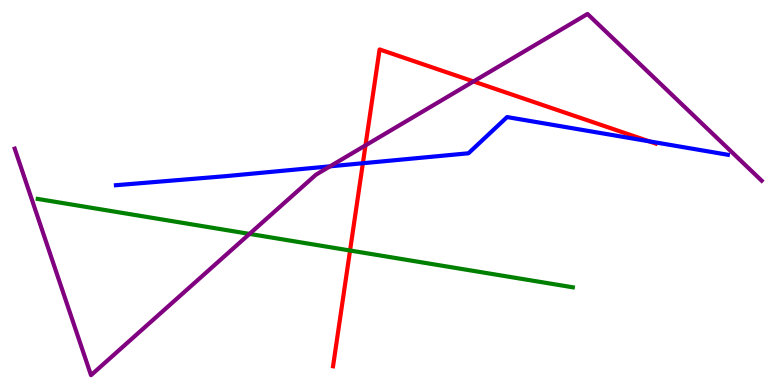[{'lines': ['blue', 'red'], 'intersections': [{'x': 4.68, 'y': 5.76}, {'x': 8.38, 'y': 6.33}]}, {'lines': ['green', 'red'], 'intersections': [{'x': 4.52, 'y': 3.49}]}, {'lines': ['purple', 'red'], 'intersections': [{'x': 4.72, 'y': 6.22}, {'x': 6.11, 'y': 7.88}]}, {'lines': ['blue', 'green'], 'intersections': []}, {'lines': ['blue', 'purple'], 'intersections': [{'x': 4.26, 'y': 5.68}]}, {'lines': ['green', 'purple'], 'intersections': [{'x': 3.22, 'y': 3.92}]}]